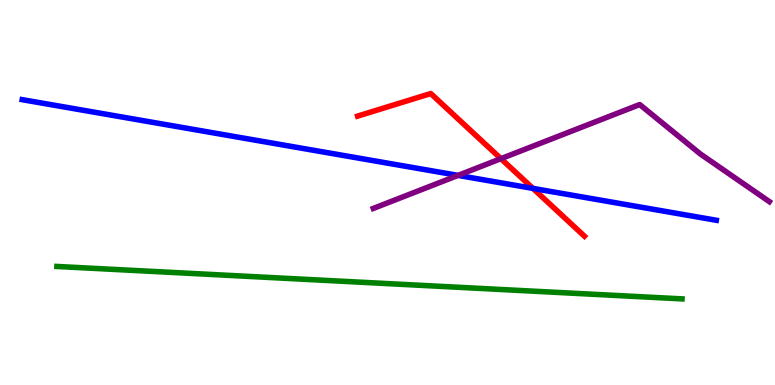[{'lines': ['blue', 'red'], 'intersections': [{'x': 6.88, 'y': 5.11}]}, {'lines': ['green', 'red'], 'intersections': []}, {'lines': ['purple', 'red'], 'intersections': [{'x': 6.46, 'y': 5.88}]}, {'lines': ['blue', 'green'], 'intersections': []}, {'lines': ['blue', 'purple'], 'intersections': [{'x': 5.91, 'y': 5.44}]}, {'lines': ['green', 'purple'], 'intersections': []}]